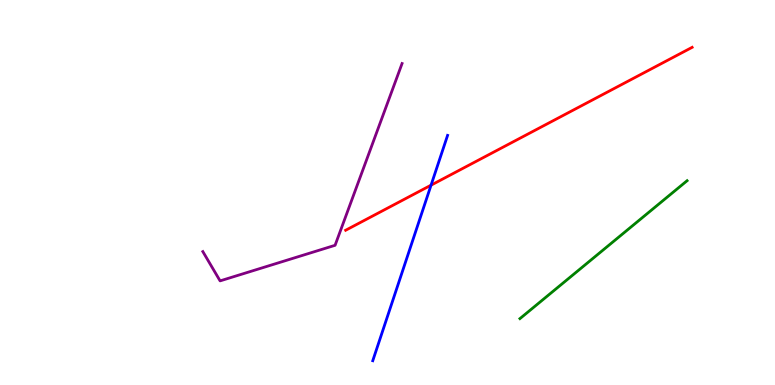[{'lines': ['blue', 'red'], 'intersections': [{'x': 5.56, 'y': 5.19}]}, {'lines': ['green', 'red'], 'intersections': []}, {'lines': ['purple', 'red'], 'intersections': []}, {'lines': ['blue', 'green'], 'intersections': []}, {'lines': ['blue', 'purple'], 'intersections': []}, {'lines': ['green', 'purple'], 'intersections': []}]